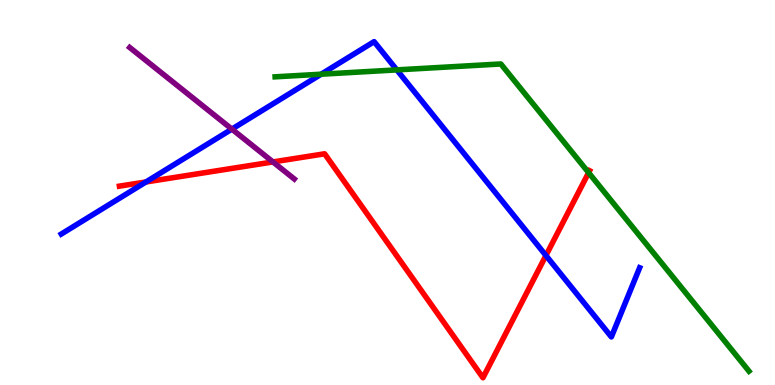[{'lines': ['blue', 'red'], 'intersections': [{'x': 1.88, 'y': 5.27}, {'x': 7.04, 'y': 3.36}]}, {'lines': ['green', 'red'], 'intersections': [{'x': 7.6, 'y': 5.52}]}, {'lines': ['purple', 'red'], 'intersections': [{'x': 3.52, 'y': 5.79}]}, {'lines': ['blue', 'green'], 'intersections': [{'x': 4.14, 'y': 8.07}, {'x': 5.12, 'y': 8.18}]}, {'lines': ['blue', 'purple'], 'intersections': [{'x': 2.99, 'y': 6.65}]}, {'lines': ['green', 'purple'], 'intersections': []}]